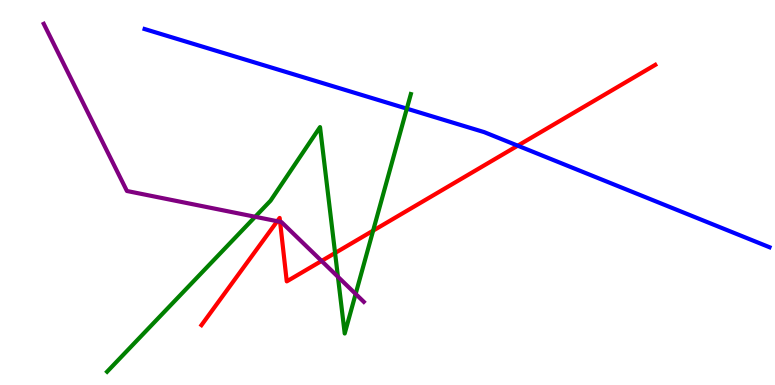[{'lines': ['blue', 'red'], 'intersections': [{'x': 6.68, 'y': 6.22}]}, {'lines': ['green', 'red'], 'intersections': [{'x': 4.32, 'y': 3.43}, {'x': 4.81, 'y': 4.01}]}, {'lines': ['purple', 'red'], 'intersections': [{'x': 3.58, 'y': 4.25}, {'x': 3.61, 'y': 4.24}, {'x': 4.15, 'y': 3.22}]}, {'lines': ['blue', 'green'], 'intersections': [{'x': 5.25, 'y': 7.18}]}, {'lines': ['blue', 'purple'], 'intersections': []}, {'lines': ['green', 'purple'], 'intersections': [{'x': 3.29, 'y': 4.37}, {'x': 4.36, 'y': 2.81}, {'x': 4.59, 'y': 2.37}]}]